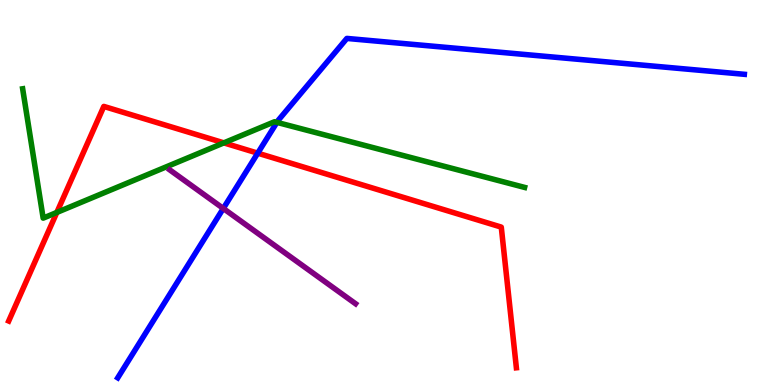[{'lines': ['blue', 'red'], 'intersections': [{'x': 3.33, 'y': 6.02}]}, {'lines': ['green', 'red'], 'intersections': [{'x': 0.733, 'y': 4.48}, {'x': 2.89, 'y': 6.29}]}, {'lines': ['purple', 'red'], 'intersections': []}, {'lines': ['blue', 'green'], 'intersections': [{'x': 3.57, 'y': 6.82}]}, {'lines': ['blue', 'purple'], 'intersections': [{'x': 2.88, 'y': 4.59}]}, {'lines': ['green', 'purple'], 'intersections': []}]